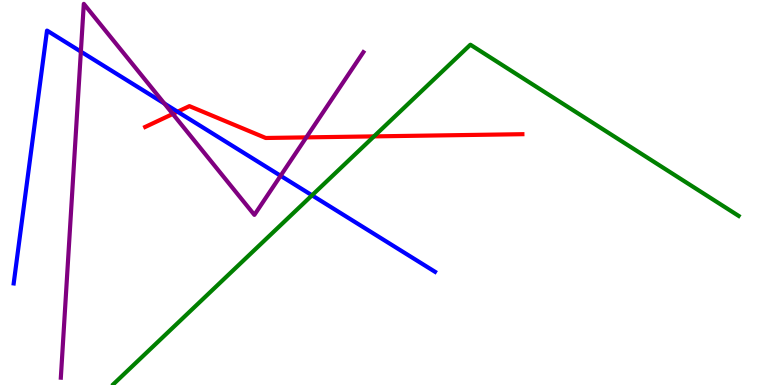[{'lines': ['blue', 'red'], 'intersections': [{'x': 2.29, 'y': 7.1}]}, {'lines': ['green', 'red'], 'intersections': [{'x': 4.83, 'y': 6.46}]}, {'lines': ['purple', 'red'], 'intersections': [{'x': 2.23, 'y': 7.04}, {'x': 3.95, 'y': 6.43}]}, {'lines': ['blue', 'green'], 'intersections': [{'x': 4.03, 'y': 4.93}]}, {'lines': ['blue', 'purple'], 'intersections': [{'x': 1.04, 'y': 8.66}, {'x': 2.12, 'y': 7.31}, {'x': 3.62, 'y': 5.43}]}, {'lines': ['green', 'purple'], 'intersections': []}]